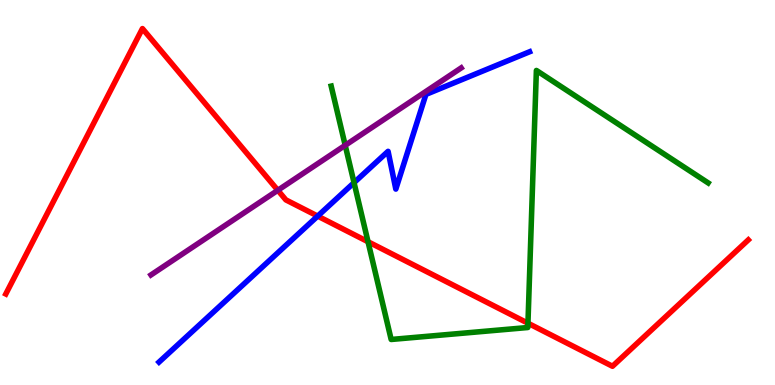[{'lines': ['blue', 'red'], 'intersections': [{'x': 4.1, 'y': 4.39}]}, {'lines': ['green', 'red'], 'intersections': [{'x': 4.75, 'y': 3.72}, {'x': 6.81, 'y': 1.6}]}, {'lines': ['purple', 'red'], 'intersections': [{'x': 3.58, 'y': 5.06}]}, {'lines': ['blue', 'green'], 'intersections': [{'x': 4.57, 'y': 5.26}]}, {'lines': ['blue', 'purple'], 'intersections': []}, {'lines': ['green', 'purple'], 'intersections': [{'x': 4.45, 'y': 6.23}]}]